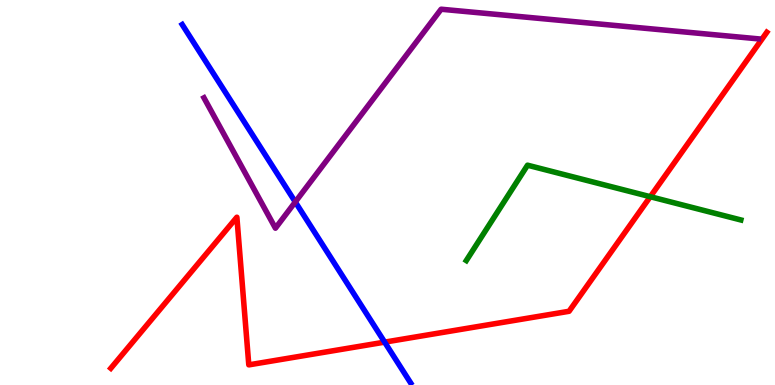[{'lines': ['blue', 'red'], 'intersections': [{'x': 4.96, 'y': 1.11}]}, {'lines': ['green', 'red'], 'intersections': [{'x': 8.39, 'y': 4.89}]}, {'lines': ['purple', 'red'], 'intersections': []}, {'lines': ['blue', 'green'], 'intersections': []}, {'lines': ['blue', 'purple'], 'intersections': [{'x': 3.81, 'y': 4.75}]}, {'lines': ['green', 'purple'], 'intersections': []}]